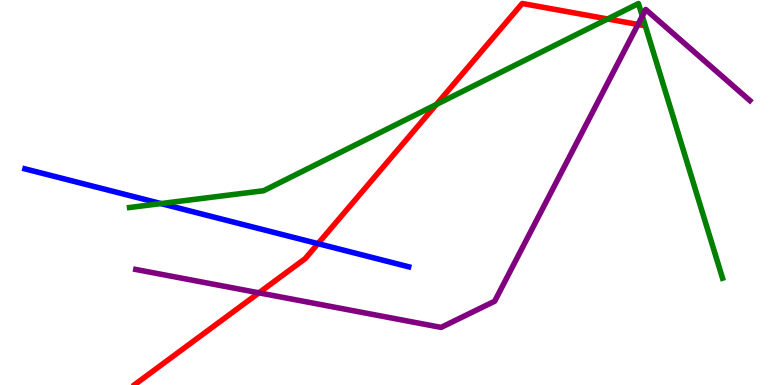[{'lines': ['blue', 'red'], 'intersections': [{'x': 4.1, 'y': 3.67}]}, {'lines': ['green', 'red'], 'intersections': [{'x': 5.63, 'y': 7.29}, {'x': 7.84, 'y': 9.51}]}, {'lines': ['purple', 'red'], 'intersections': [{'x': 3.34, 'y': 2.39}, {'x': 8.23, 'y': 9.36}]}, {'lines': ['blue', 'green'], 'intersections': [{'x': 2.08, 'y': 4.71}]}, {'lines': ['blue', 'purple'], 'intersections': []}, {'lines': ['green', 'purple'], 'intersections': [{'x': 8.29, 'y': 9.58}]}]